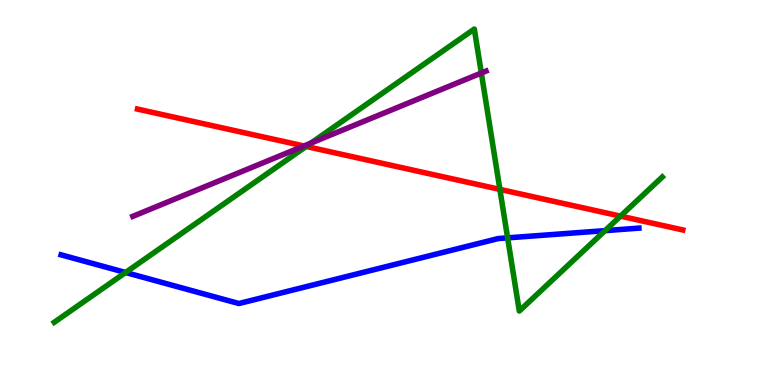[{'lines': ['blue', 'red'], 'intersections': []}, {'lines': ['green', 'red'], 'intersections': [{'x': 3.95, 'y': 6.2}, {'x': 6.45, 'y': 5.08}, {'x': 8.01, 'y': 4.39}]}, {'lines': ['purple', 'red'], 'intersections': [{'x': 3.92, 'y': 6.21}]}, {'lines': ['blue', 'green'], 'intersections': [{'x': 1.62, 'y': 2.92}, {'x': 6.55, 'y': 3.82}, {'x': 7.81, 'y': 4.01}]}, {'lines': ['blue', 'purple'], 'intersections': []}, {'lines': ['green', 'purple'], 'intersections': [{'x': 4.01, 'y': 6.28}, {'x': 6.21, 'y': 8.1}]}]